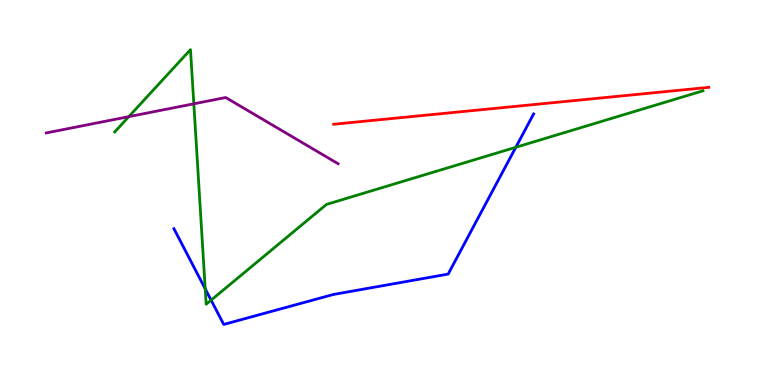[{'lines': ['blue', 'red'], 'intersections': []}, {'lines': ['green', 'red'], 'intersections': []}, {'lines': ['purple', 'red'], 'intersections': []}, {'lines': ['blue', 'green'], 'intersections': [{'x': 2.65, 'y': 2.5}, {'x': 2.72, 'y': 2.2}, {'x': 6.66, 'y': 6.17}]}, {'lines': ['blue', 'purple'], 'intersections': []}, {'lines': ['green', 'purple'], 'intersections': [{'x': 1.66, 'y': 6.97}, {'x': 2.5, 'y': 7.3}]}]